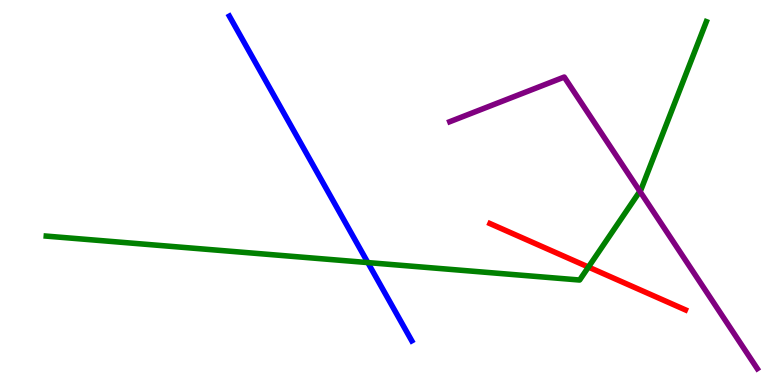[{'lines': ['blue', 'red'], 'intersections': []}, {'lines': ['green', 'red'], 'intersections': [{'x': 7.59, 'y': 3.06}]}, {'lines': ['purple', 'red'], 'intersections': []}, {'lines': ['blue', 'green'], 'intersections': [{'x': 4.75, 'y': 3.18}]}, {'lines': ['blue', 'purple'], 'intersections': []}, {'lines': ['green', 'purple'], 'intersections': [{'x': 8.26, 'y': 5.03}]}]